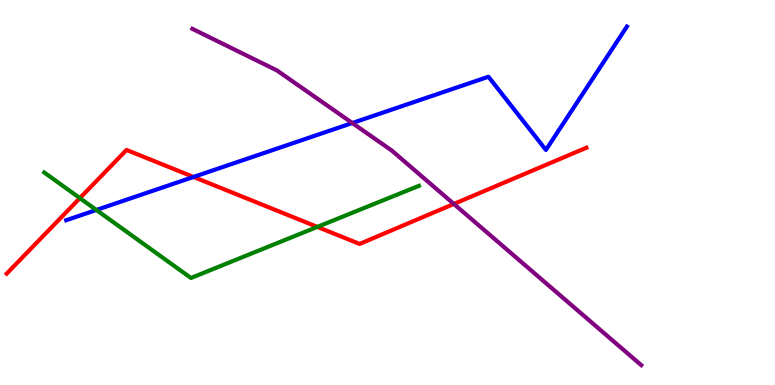[{'lines': ['blue', 'red'], 'intersections': [{'x': 2.5, 'y': 5.4}]}, {'lines': ['green', 'red'], 'intersections': [{'x': 1.03, 'y': 4.85}, {'x': 4.09, 'y': 4.11}]}, {'lines': ['purple', 'red'], 'intersections': [{'x': 5.86, 'y': 4.7}]}, {'lines': ['blue', 'green'], 'intersections': [{'x': 1.24, 'y': 4.55}]}, {'lines': ['blue', 'purple'], 'intersections': [{'x': 4.55, 'y': 6.8}]}, {'lines': ['green', 'purple'], 'intersections': []}]